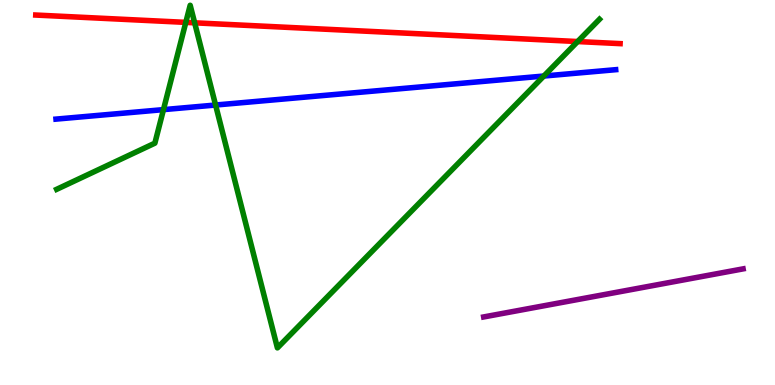[{'lines': ['blue', 'red'], 'intersections': []}, {'lines': ['green', 'red'], 'intersections': [{'x': 2.4, 'y': 9.42}, {'x': 2.51, 'y': 9.41}, {'x': 7.45, 'y': 8.92}]}, {'lines': ['purple', 'red'], 'intersections': []}, {'lines': ['blue', 'green'], 'intersections': [{'x': 2.11, 'y': 7.15}, {'x': 2.78, 'y': 7.27}, {'x': 7.02, 'y': 8.03}]}, {'lines': ['blue', 'purple'], 'intersections': []}, {'lines': ['green', 'purple'], 'intersections': []}]